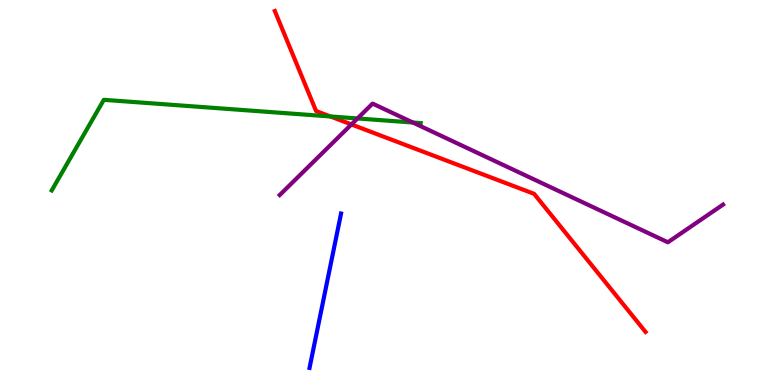[{'lines': ['blue', 'red'], 'intersections': []}, {'lines': ['green', 'red'], 'intersections': [{'x': 4.26, 'y': 6.97}]}, {'lines': ['purple', 'red'], 'intersections': [{'x': 4.53, 'y': 6.77}]}, {'lines': ['blue', 'green'], 'intersections': []}, {'lines': ['blue', 'purple'], 'intersections': []}, {'lines': ['green', 'purple'], 'intersections': [{'x': 4.61, 'y': 6.92}, {'x': 5.33, 'y': 6.82}]}]